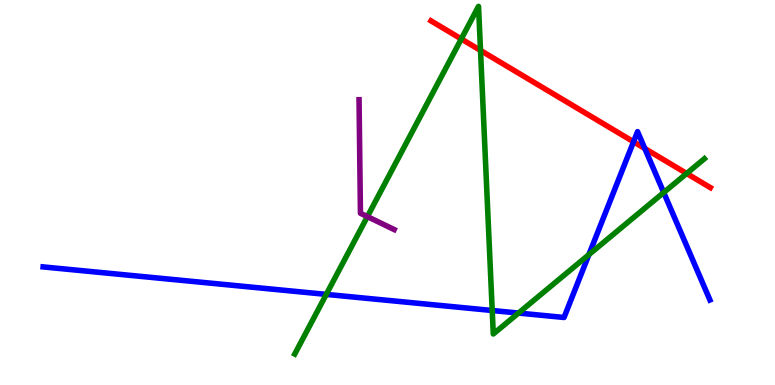[{'lines': ['blue', 'red'], 'intersections': [{'x': 8.17, 'y': 6.32}, {'x': 8.32, 'y': 6.14}]}, {'lines': ['green', 'red'], 'intersections': [{'x': 5.95, 'y': 8.99}, {'x': 6.2, 'y': 8.69}, {'x': 8.86, 'y': 5.49}]}, {'lines': ['purple', 'red'], 'intersections': []}, {'lines': ['blue', 'green'], 'intersections': [{'x': 4.21, 'y': 2.35}, {'x': 6.35, 'y': 1.94}, {'x': 6.69, 'y': 1.87}, {'x': 7.6, 'y': 3.39}, {'x': 8.56, 'y': 5.0}]}, {'lines': ['blue', 'purple'], 'intersections': []}, {'lines': ['green', 'purple'], 'intersections': [{'x': 4.74, 'y': 4.37}]}]